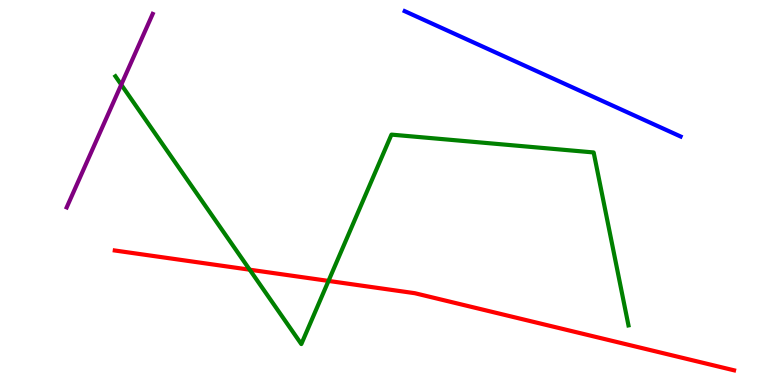[{'lines': ['blue', 'red'], 'intersections': []}, {'lines': ['green', 'red'], 'intersections': [{'x': 3.22, 'y': 2.99}, {'x': 4.24, 'y': 2.7}]}, {'lines': ['purple', 'red'], 'intersections': []}, {'lines': ['blue', 'green'], 'intersections': []}, {'lines': ['blue', 'purple'], 'intersections': []}, {'lines': ['green', 'purple'], 'intersections': [{'x': 1.56, 'y': 7.8}]}]